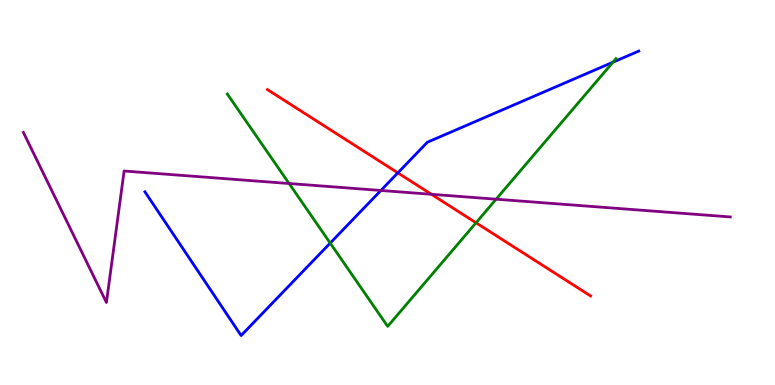[{'lines': ['blue', 'red'], 'intersections': [{'x': 5.13, 'y': 5.51}]}, {'lines': ['green', 'red'], 'intersections': [{'x': 6.14, 'y': 4.21}]}, {'lines': ['purple', 'red'], 'intersections': [{'x': 5.57, 'y': 4.95}]}, {'lines': ['blue', 'green'], 'intersections': [{'x': 4.26, 'y': 3.69}, {'x': 7.91, 'y': 8.38}]}, {'lines': ['blue', 'purple'], 'intersections': [{'x': 4.91, 'y': 5.05}]}, {'lines': ['green', 'purple'], 'intersections': [{'x': 3.73, 'y': 5.23}, {'x': 6.4, 'y': 4.83}]}]